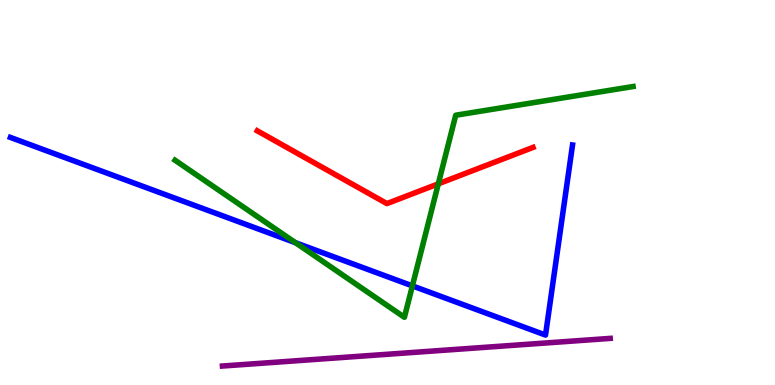[{'lines': ['blue', 'red'], 'intersections': []}, {'lines': ['green', 'red'], 'intersections': [{'x': 5.66, 'y': 5.23}]}, {'lines': ['purple', 'red'], 'intersections': []}, {'lines': ['blue', 'green'], 'intersections': [{'x': 3.81, 'y': 3.7}, {'x': 5.32, 'y': 2.57}]}, {'lines': ['blue', 'purple'], 'intersections': []}, {'lines': ['green', 'purple'], 'intersections': []}]